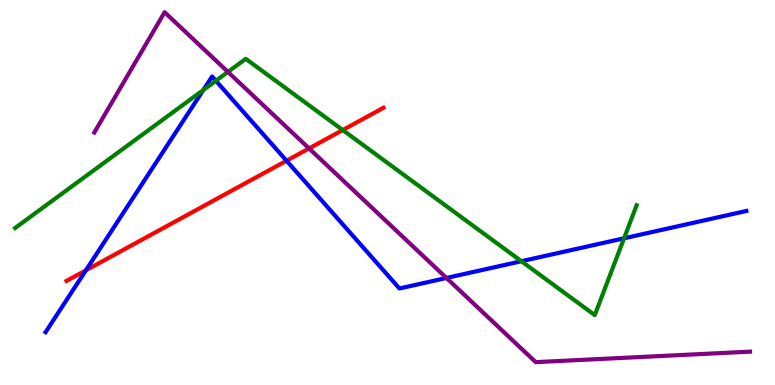[{'lines': ['blue', 'red'], 'intersections': [{'x': 1.11, 'y': 2.98}, {'x': 3.7, 'y': 5.83}]}, {'lines': ['green', 'red'], 'intersections': [{'x': 4.42, 'y': 6.62}]}, {'lines': ['purple', 'red'], 'intersections': [{'x': 3.99, 'y': 6.14}]}, {'lines': ['blue', 'green'], 'intersections': [{'x': 2.62, 'y': 7.66}, {'x': 2.79, 'y': 7.9}, {'x': 6.73, 'y': 3.21}, {'x': 8.05, 'y': 3.81}]}, {'lines': ['blue', 'purple'], 'intersections': [{'x': 5.76, 'y': 2.78}]}, {'lines': ['green', 'purple'], 'intersections': [{'x': 2.94, 'y': 8.13}]}]